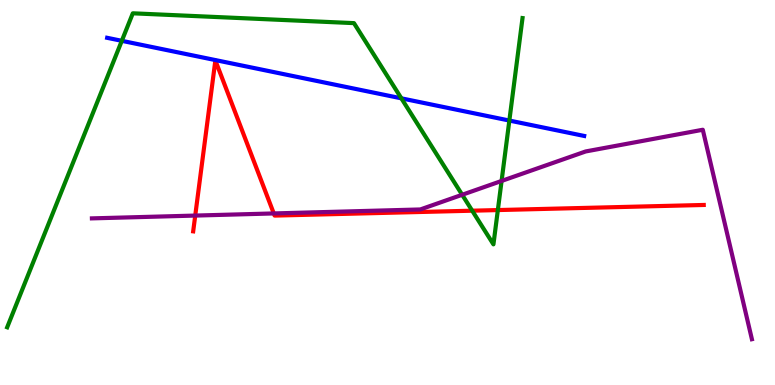[{'lines': ['blue', 'red'], 'intersections': []}, {'lines': ['green', 'red'], 'intersections': [{'x': 6.09, 'y': 4.53}, {'x': 6.42, 'y': 4.54}]}, {'lines': ['purple', 'red'], 'intersections': [{'x': 2.52, 'y': 4.4}, {'x': 3.53, 'y': 4.46}]}, {'lines': ['blue', 'green'], 'intersections': [{'x': 1.57, 'y': 8.94}, {'x': 5.18, 'y': 7.45}, {'x': 6.57, 'y': 6.87}]}, {'lines': ['blue', 'purple'], 'intersections': []}, {'lines': ['green', 'purple'], 'intersections': [{'x': 5.96, 'y': 4.94}, {'x': 6.47, 'y': 5.3}]}]